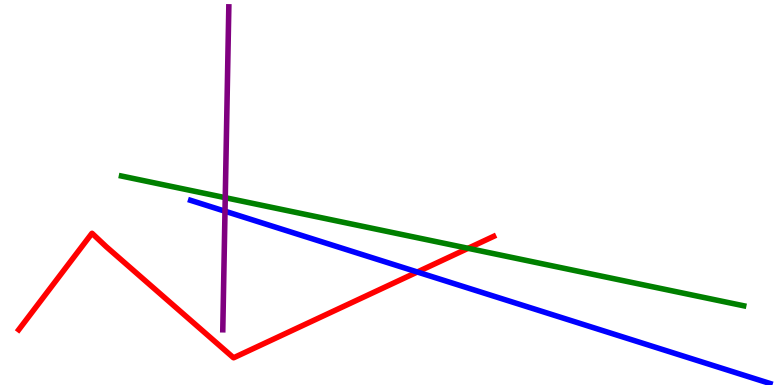[{'lines': ['blue', 'red'], 'intersections': [{'x': 5.38, 'y': 2.94}]}, {'lines': ['green', 'red'], 'intersections': [{'x': 6.04, 'y': 3.55}]}, {'lines': ['purple', 'red'], 'intersections': []}, {'lines': ['blue', 'green'], 'intersections': []}, {'lines': ['blue', 'purple'], 'intersections': [{'x': 2.9, 'y': 4.51}]}, {'lines': ['green', 'purple'], 'intersections': [{'x': 2.91, 'y': 4.87}]}]